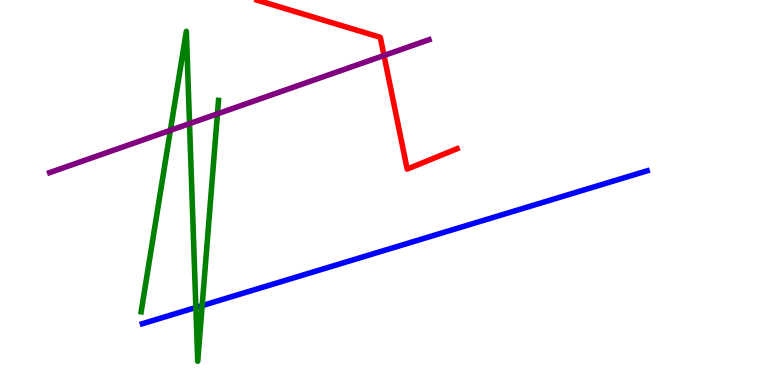[{'lines': ['blue', 'red'], 'intersections': []}, {'lines': ['green', 'red'], 'intersections': []}, {'lines': ['purple', 'red'], 'intersections': [{'x': 4.95, 'y': 8.56}]}, {'lines': ['blue', 'green'], 'intersections': [{'x': 2.53, 'y': 2.01}, {'x': 2.61, 'y': 2.06}]}, {'lines': ['blue', 'purple'], 'intersections': []}, {'lines': ['green', 'purple'], 'intersections': [{'x': 2.2, 'y': 6.61}, {'x': 2.45, 'y': 6.79}, {'x': 2.81, 'y': 7.04}]}]